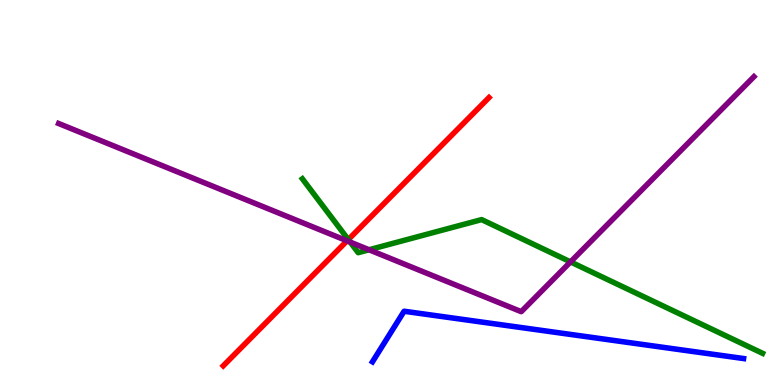[{'lines': ['blue', 'red'], 'intersections': []}, {'lines': ['green', 'red'], 'intersections': [{'x': 4.49, 'y': 3.78}]}, {'lines': ['purple', 'red'], 'intersections': [{'x': 4.48, 'y': 3.74}]}, {'lines': ['blue', 'green'], 'intersections': []}, {'lines': ['blue', 'purple'], 'intersections': []}, {'lines': ['green', 'purple'], 'intersections': [{'x': 4.52, 'y': 3.71}, {'x': 4.76, 'y': 3.51}, {'x': 7.36, 'y': 3.2}]}]